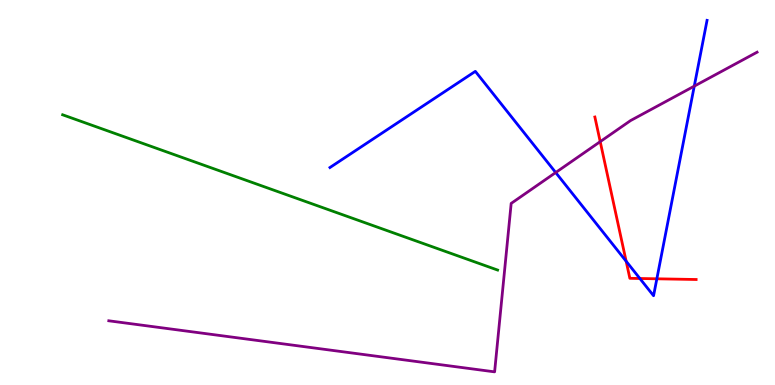[{'lines': ['blue', 'red'], 'intersections': [{'x': 8.08, 'y': 3.21}, {'x': 8.26, 'y': 2.77}, {'x': 8.48, 'y': 2.76}]}, {'lines': ['green', 'red'], 'intersections': []}, {'lines': ['purple', 'red'], 'intersections': [{'x': 7.74, 'y': 6.32}]}, {'lines': ['blue', 'green'], 'intersections': []}, {'lines': ['blue', 'purple'], 'intersections': [{'x': 7.17, 'y': 5.52}, {'x': 8.96, 'y': 7.76}]}, {'lines': ['green', 'purple'], 'intersections': []}]